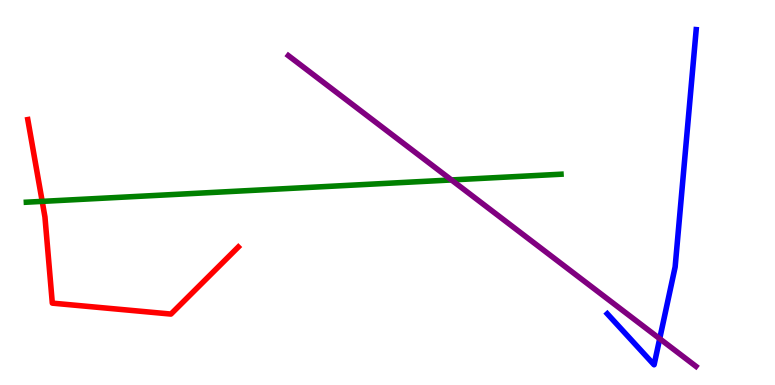[{'lines': ['blue', 'red'], 'intersections': []}, {'lines': ['green', 'red'], 'intersections': [{'x': 0.544, 'y': 4.77}]}, {'lines': ['purple', 'red'], 'intersections': []}, {'lines': ['blue', 'green'], 'intersections': []}, {'lines': ['blue', 'purple'], 'intersections': [{'x': 8.51, 'y': 1.2}]}, {'lines': ['green', 'purple'], 'intersections': [{'x': 5.83, 'y': 5.33}]}]